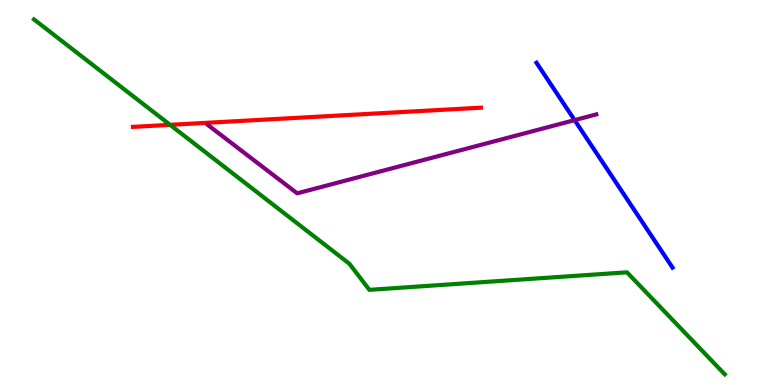[{'lines': ['blue', 'red'], 'intersections': []}, {'lines': ['green', 'red'], 'intersections': [{'x': 2.19, 'y': 6.76}]}, {'lines': ['purple', 'red'], 'intersections': []}, {'lines': ['blue', 'green'], 'intersections': []}, {'lines': ['blue', 'purple'], 'intersections': [{'x': 7.41, 'y': 6.88}]}, {'lines': ['green', 'purple'], 'intersections': []}]